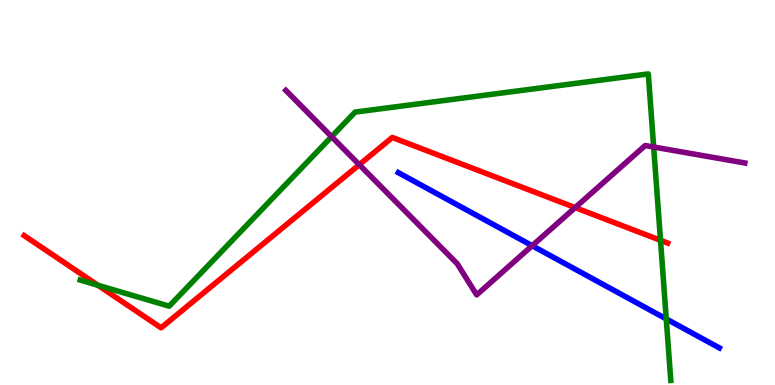[{'lines': ['blue', 'red'], 'intersections': []}, {'lines': ['green', 'red'], 'intersections': [{'x': 1.26, 'y': 2.59}, {'x': 8.52, 'y': 3.76}]}, {'lines': ['purple', 'red'], 'intersections': [{'x': 4.64, 'y': 5.72}, {'x': 7.42, 'y': 4.61}]}, {'lines': ['blue', 'green'], 'intersections': [{'x': 8.6, 'y': 1.72}]}, {'lines': ['blue', 'purple'], 'intersections': [{'x': 6.87, 'y': 3.62}]}, {'lines': ['green', 'purple'], 'intersections': [{'x': 4.28, 'y': 6.45}, {'x': 8.43, 'y': 6.18}]}]